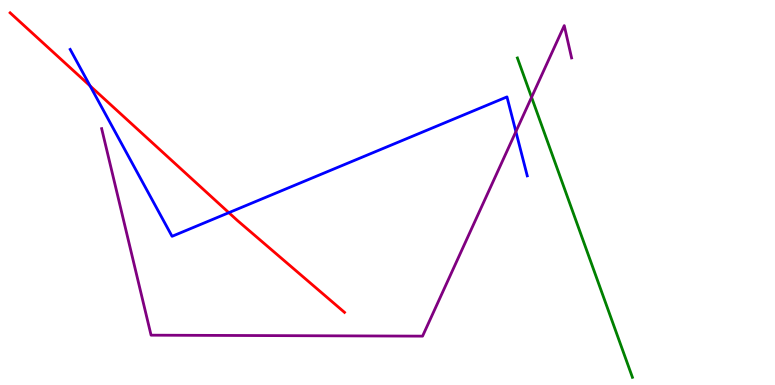[{'lines': ['blue', 'red'], 'intersections': [{'x': 1.16, 'y': 7.77}, {'x': 2.95, 'y': 4.48}]}, {'lines': ['green', 'red'], 'intersections': []}, {'lines': ['purple', 'red'], 'intersections': []}, {'lines': ['blue', 'green'], 'intersections': []}, {'lines': ['blue', 'purple'], 'intersections': [{'x': 6.66, 'y': 6.58}]}, {'lines': ['green', 'purple'], 'intersections': [{'x': 6.86, 'y': 7.47}]}]